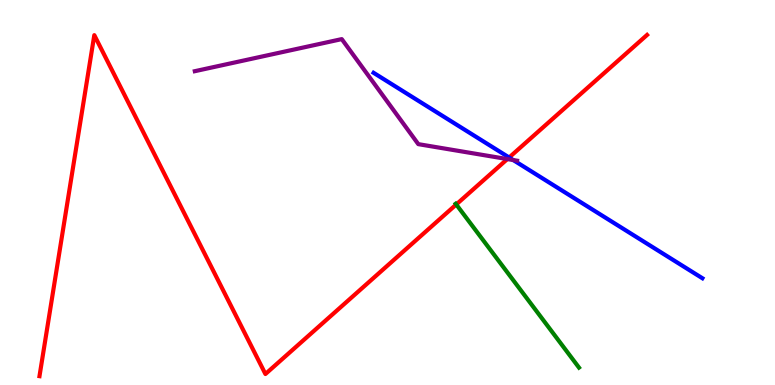[{'lines': ['blue', 'red'], 'intersections': [{'x': 6.57, 'y': 5.91}]}, {'lines': ['green', 'red'], 'intersections': [{'x': 5.89, 'y': 4.69}]}, {'lines': ['purple', 'red'], 'intersections': [{'x': 6.55, 'y': 5.87}]}, {'lines': ['blue', 'green'], 'intersections': []}, {'lines': ['blue', 'purple'], 'intersections': [{'x': 6.62, 'y': 5.84}]}, {'lines': ['green', 'purple'], 'intersections': []}]